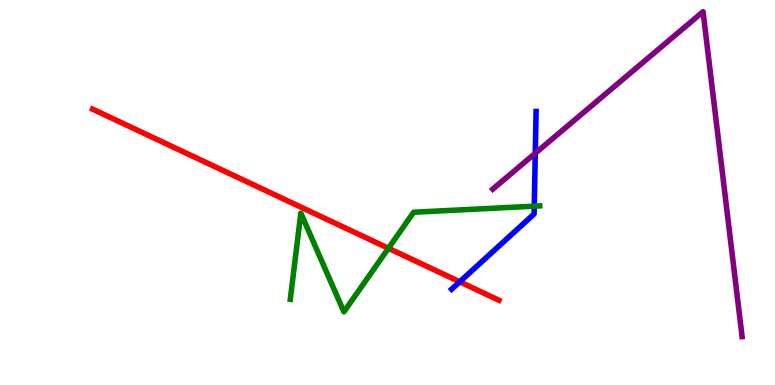[{'lines': ['blue', 'red'], 'intersections': [{'x': 5.93, 'y': 2.68}]}, {'lines': ['green', 'red'], 'intersections': [{'x': 5.01, 'y': 3.55}]}, {'lines': ['purple', 'red'], 'intersections': []}, {'lines': ['blue', 'green'], 'intersections': [{'x': 6.89, 'y': 4.64}]}, {'lines': ['blue', 'purple'], 'intersections': [{'x': 6.91, 'y': 6.02}]}, {'lines': ['green', 'purple'], 'intersections': []}]